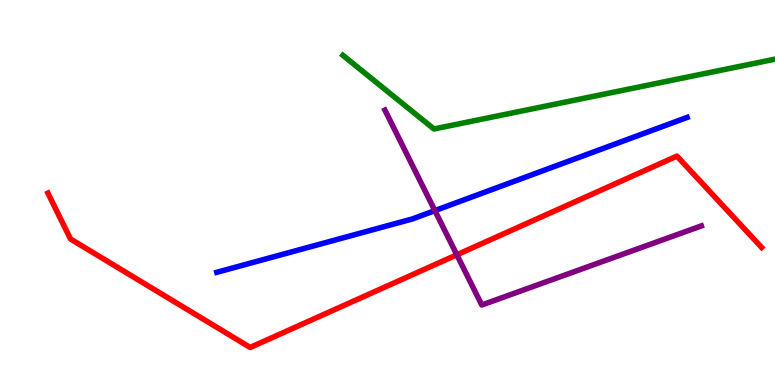[{'lines': ['blue', 'red'], 'intersections': []}, {'lines': ['green', 'red'], 'intersections': []}, {'lines': ['purple', 'red'], 'intersections': [{'x': 5.89, 'y': 3.38}]}, {'lines': ['blue', 'green'], 'intersections': []}, {'lines': ['blue', 'purple'], 'intersections': [{'x': 5.61, 'y': 4.53}]}, {'lines': ['green', 'purple'], 'intersections': []}]